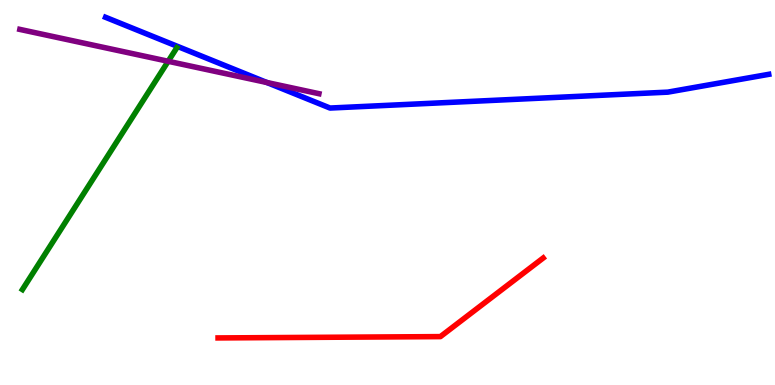[{'lines': ['blue', 'red'], 'intersections': []}, {'lines': ['green', 'red'], 'intersections': []}, {'lines': ['purple', 'red'], 'intersections': []}, {'lines': ['blue', 'green'], 'intersections': []}, {'lines': ['blue', 'purple'], 'intersections': [{'x': 3.44, 'y': 7.86}]}, {'lines': ['green', 'purple'], 'intersections': [{'x': 2.17, 'y': 8.41}]}]